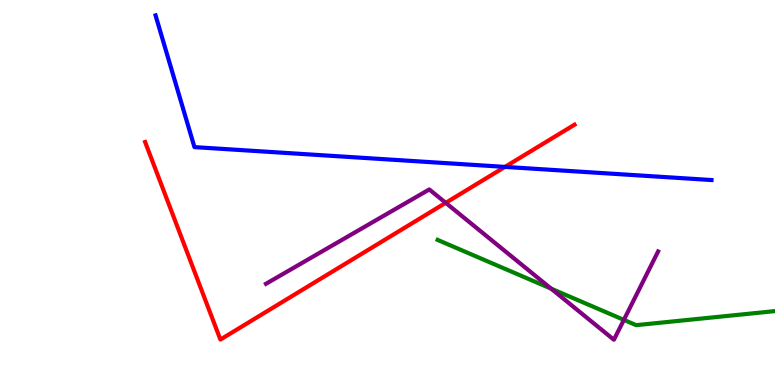[{'lines': ['blue', 'red'], 'intersections': [{'x': 6.52, 'y': 5.67}]}, {'lines': ['green', 'red'], 'intersections': []}, {'lines': ['purple', 'red'], 'intersections': [{'x': 5.75, 'y': 4.73}]}, {'lines': ['blue', 'green'], 'intersections': []}, {'lines': ['blue', 'purple'], 'intersections': []}, {'lines': ['green', 'purple'], 'intersections': [{'x': 7.11, 'y': 2.5}, {'x': 8.05, 'y': 1.69}]}]